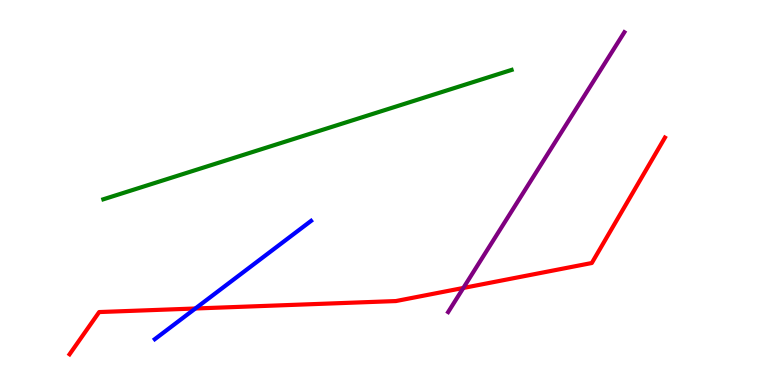[{'lines': ['blue', 'red'], 'intersections': [{'x': 2.52, 'y': 1.99}]}, {'lines': ['green', 'red'], 'intersections': []}, {'lines': ['purple', 'red'], 'intersections': [{'x': 5.98, 'y': 2.52}]}, {'lines': ['blue', 'green'], 'intersections': []}, {'lines': ['blue', 'purple'], 'intersections': []}, {'lines': ['green', 'purple'], 'intersections': []}]